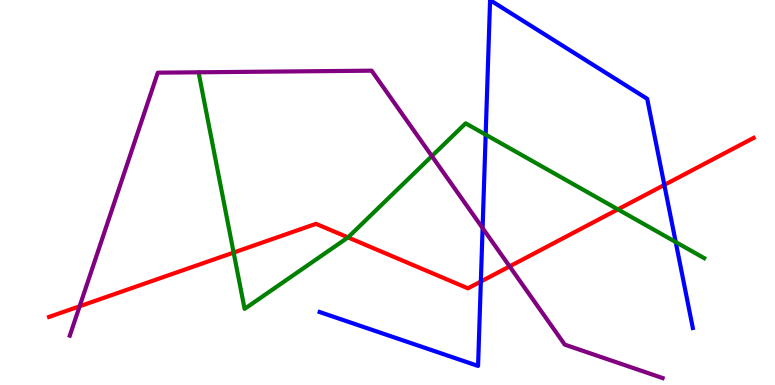[{'lines': ['blue', 'red'], 'intersections': [{'x': 6.2, 'y': 2.69}, {'x': 8.57, 'y': 5.2}]}, {'lines': ['green', 'red'], 'intersections': [{'x': 3.01, 'y': 3.44}, {'x': 4.49, 'y': 3.83}, {'x': 7.97, 'y': 4.56}]}, {'lines': ['purple', 'red'], 'intersections': [{'x': 1.03, 'y': 2.04}, {'x': 6.58, 'y': 3.08}]}, {'lines': ['blue', 'green'], 'intersections': [{'x': 6.27, 'y': 6.5}, {'x': 8.72, 'y': 3.71}]}, {'lines': ['blue', 'purple'], 'intersections': [{'x': 6.23, 'y': 4.08}]}, {'lines': ['green', 'purple'], 'intersections': [{'x': 5.57, 'y': 5.95}]}]